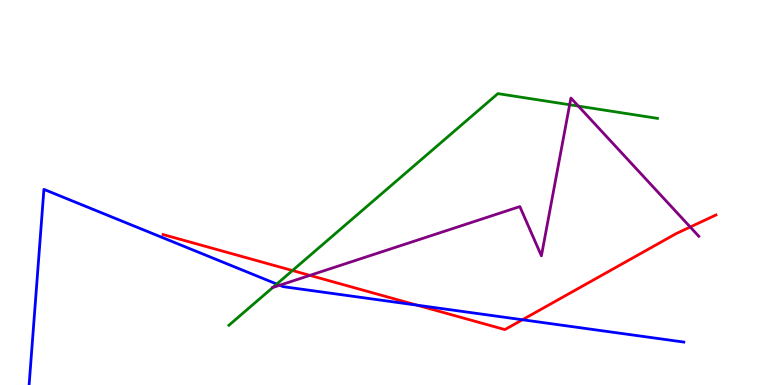[{'lines': ['blue', 'red'], 'intersections': [{'x': 5.38, 'y': 2.07}, {'x': 6.74, 'y': 1.69}]}, {'lines': ['green', 'red'], 'intersections': [{'x': 3.77, 'y': 2.97}]}, {'lines': ['purple', 'red'], 'intersections': [{'x': 4.0, 'y': 2.85}, {'x': 8.91, 'y': 4.1}]}, {'lines': ['blue', 'green'], 'intersections': [{'x': 3.57, 'y': 2.62}]}, {'lines': ['blue', 'purple'], 'intersections': [{'x': 3.61, 'y': 2.59}]}, {'lines': ['green', 'purple'], 'intersections': [{'x': 3.52, 'y': 2.53}, {'x': 7.35, 'y': 7.28}, {'x': 7.46, 'y': 7.24}]}]